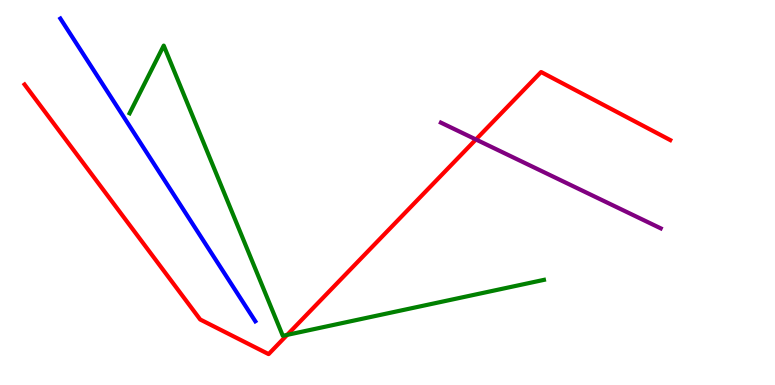[{'lines': ['blue', 'red'], 'intersections': []}, {'lines': ['green', 'red'], 'intersections': [{'x': 3.71, 'y': 1.3}]}, {'lines': ['purple', 'red'], 'intersections': [{'x': 6.14, 'y': 6.38}]}, {'lines': ['blue', 'green'], 'intersections': []}, {'lines': ['blue', 'purple'], 'intersections': []}, {'lines': ['green', 'purple'], 'intersections': []}]